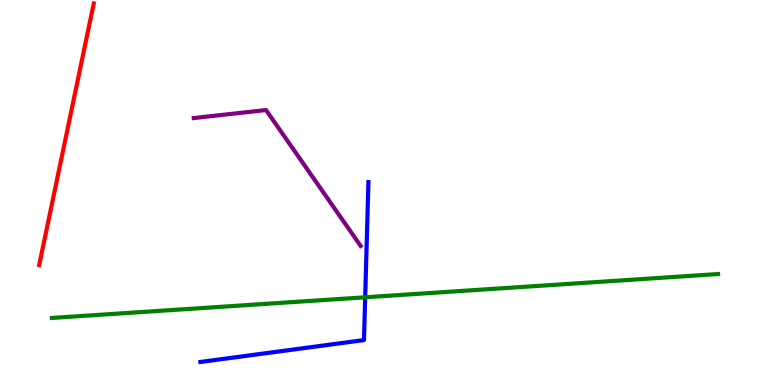[{'lines': ['blue', 'red'], 'intersections': []}, {'lines': ['green', 'red'], 'intersections': []}, {'lines': ['purple', 'red'], 'intersections': []}, {'lines': ['blue', 'green'], 'intersections': [{'x': 4.71, 'y': 2.28}]}, {'lines': ['blue', 'purple'], 'intersections': []}, {'lines': ['green', 'purple'], 'intersections': []}]